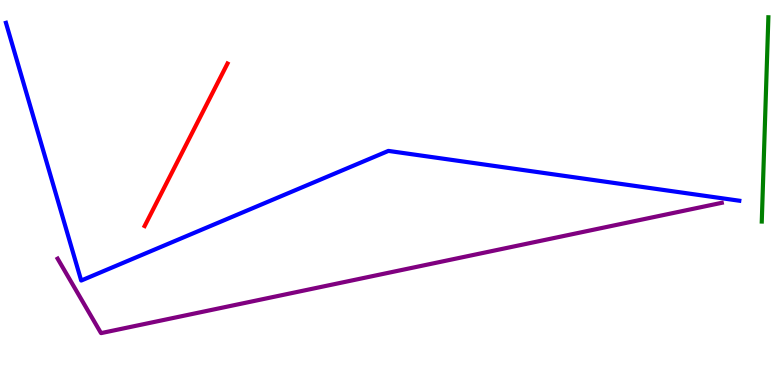[{'lines': ['blue', 'red'], 'intersections': []}, {'lines': ['green', 'red'], 'intersections': []}, {'lines': ['purple', 'red'], 'intersections': []}, {'lines': ['blue', 'green'], 'intersections': []}, {'lines': ['blue', 'purple'], 'intersections': []}, {'lines': ['green', 'purple'], 'intersections': []}]